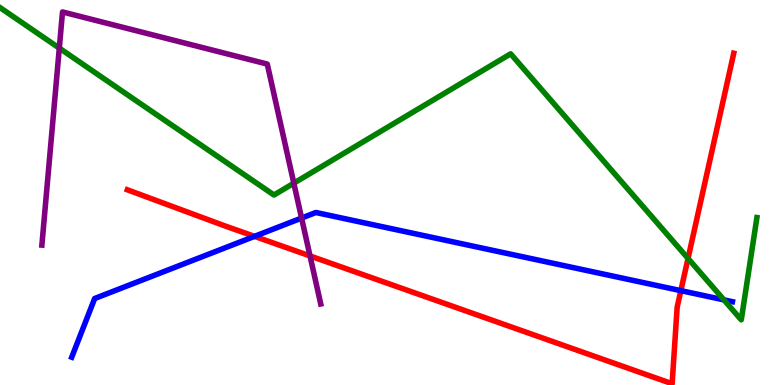[{'lines': ['blue', 'red'], 'intersections': [{'x': 3.28, 'y': 3.86}, {'x': 8.79, 'y': 2.45}]}, {'lines': ['green', 'red'], 'intersections': [{'x': 8.88, 'y': 3.29}]}, {'lines': ['purple', 'red'], 'intersections': [{'x': 4.0, 'y': 3.35}]}, {'lines': ['blue', 'green'], 'intersections': [{'x': 9.34, 'y': 2.21}]}, {'lines': ['blue', 'purple'], 'intersections': [{'x': 3.89, 'y': 4.34}]}, {'lines': ['green', 'purple'], 'intersections': [{'x': 0.765, 'y': 8.75}, {'x': 3.79, 'y': 5.24}]}]